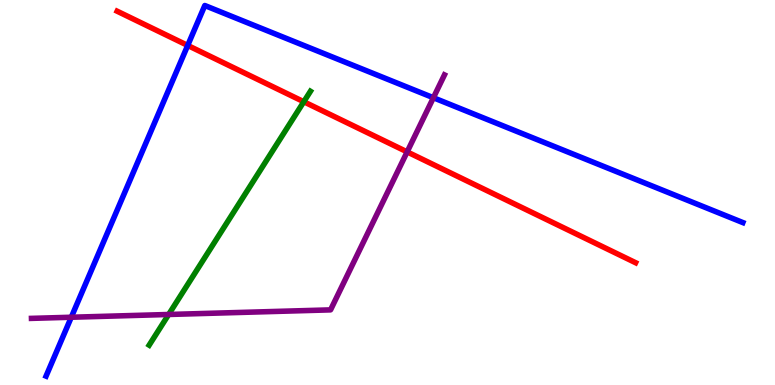[{'lines': ['blue', 'red'], 'intersections': [{'x': 2.42, 'y': 8.82}]}, {'lines': ['green', 'red'], 'intersections': [{'x': 3.92, 'y': 7.36}]}, {'lines': ['purple', 'red'], 'intersections': [{'x': 5.25, 'y': 6.05}]}, {'lines': ['blue', 'green'], 'intersections': []}, {'lines': ['blue', 'purple'], 'intersections': [{'x': 0.92, 'y': 1.76}, {'x': 5.59, 'y': 7.46}]}, {'lines': ['green', 'purple'], 'intersections': [{'x': 2.18, 'y': 1.83}]}]